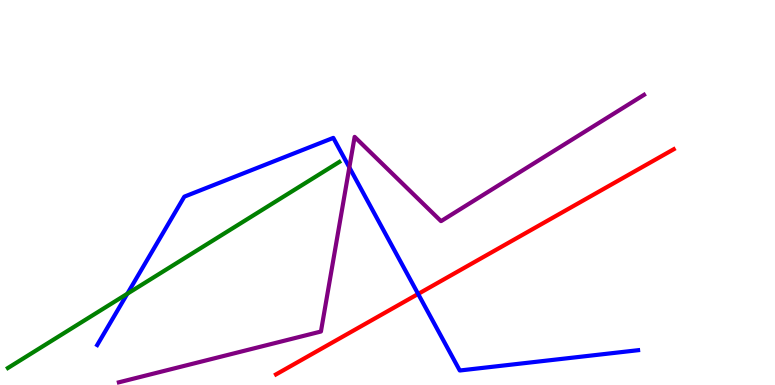[{'lines': ['blue', 'red'], 'intersections': [{'x': 5.4, 'y': 2.37}]}, {'lines': ['green', 'red'], 'intersections': []}, {'lines': ['purple', 'red'], 'intersections': []}, {'lines': ['blue', 'green'], 'intersections': [{'x': 1.64, 'y': 2.37}]}, {'lines': ['blue', 'purple'], 'intersections': [{'x': 4.51, 'y': 5.65}]}, {'lines': ['green', 'purple'], 'intersections': []}]